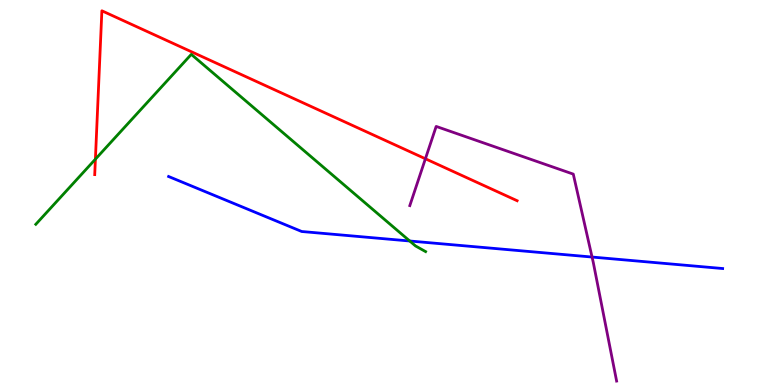[{'lines': ['blue', 'red'], 'intersections': []}, {'lines': ['green', 'red'], 'intersections': [{'x': 1.23, 'y': 5.87}]}, {'lines': ['purple', 'red'], 'intersections': [{'x': 5.49, 'y': 5.88}]}, {'lines': ['blue', 'green'], 'intersections': [{'x': 5.29, 'y': 3.74}]}, {'lines': ['blue', 'purple'], 'intersections': [{'x': 7.64, 'y': 3.32}]}, {'lines': ['green', 'purple'], 'intersections': []}]